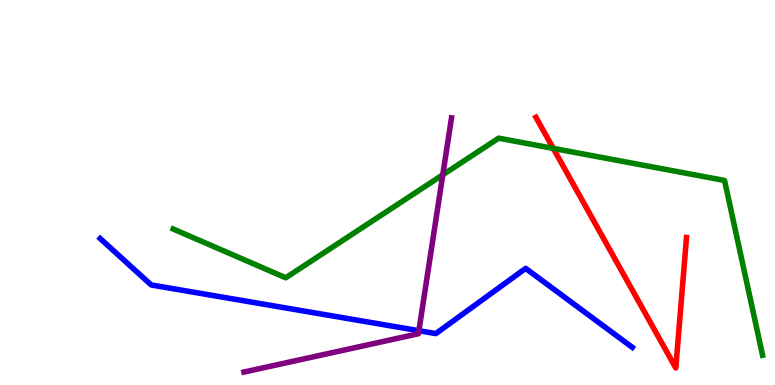[{'lines': ['blue', 'red'], 'intersections': []}, {'lines': ['green', 'red'], 'intersections': [{'x': 7.14, 'y': 6.15}]}, {'lines': ['purple', 'red'], 'intersections': []}, {'lines': ['blue', 'green'], 'intersections': []}, {'lines': ['blue', 'purple'], 'intersections': [{'x': 5.4, 'y': 1.41}]}, {'lines': ['green', 'purple'], 'intersections': [{'x': 5.71, 'y': 5.46}]}]